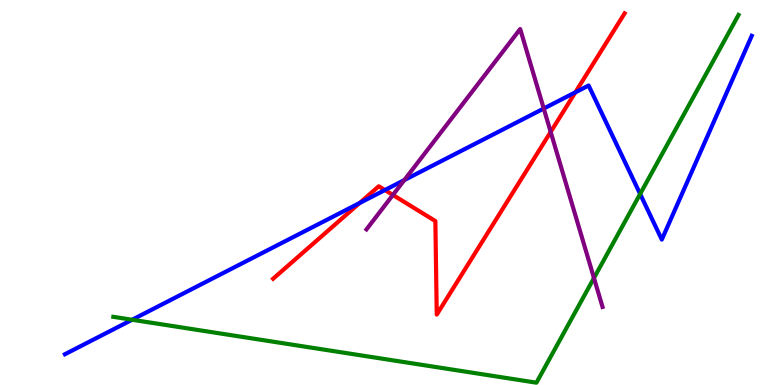[{'lines': ['blue', 'red'], 'intersections': [{'x': 4.64, 'y': 4.73}, {'x': 4.97, 'y': 5.06}, {'x': 7.42, 'y': 7.6}]}, {'lines': ['green', 'red'], 'intersections': []}, {'lines': ['purple', 'red'], 'intersections': [{'x': 5.07, 'y': 4.94}, {'x': 7.11, 'y': 6.57}]}, {'lines': ['blue', 'green'], 'intersections': [{'x': 1.7, 'y': 1.69}, {'x': 8.26, 'y': 4.96}]}, {'lines': ['blue', 'purple'], 'intersections': [{'x': 5.22, 'y': 5.32}, {'x': 7.02, 'y': 7.18}]}, {'lines': ['green', 'purple'], 'intersections': [{'x': 7.66, 'y': 2.78}]}]